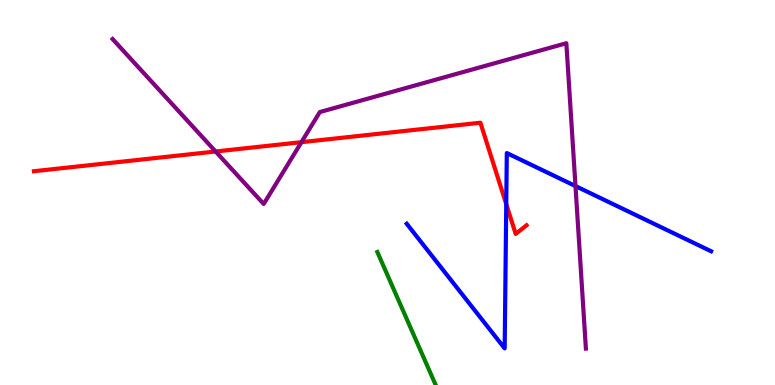[{'lines': ['blue', 'red'], 'intersections': [{'x': 6.53, 'y': 4.7}]}, {'lines': ['green', 'red'], 'intersections': []}, {'lines': ['purple', 'red'], 'intersections': [{'x': 2.78, 'y': 6.07}, {'x': 3.89, 'y': 6.31}]}, {'lines': ['blue', 'green'], 'intersections': []}, {'lines': ['blue', 'purple'], 'intersections': [{'x': 7.43, 'y': 5.17}]}, {'lines': ['green', 'purple'], 'intersections': []}]